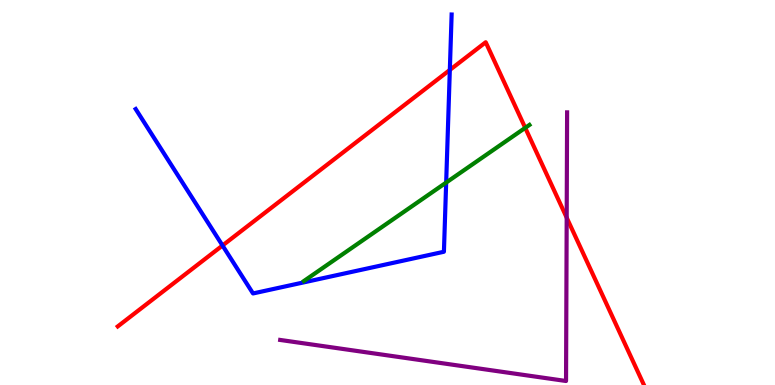[{'lines': ['blue', 'red'], 'intersections': [{'x': 2.87, 'y': 3.62}, {'x': 5.8, 'y': 8.18}]}, {'lines': ['green', 'red'], 'intersections': [{'x': 6.78, 'y': 6.68}]}, {'lines': ['purple', 'red'], 'intersections': [{'x': 7.31, 'y': 4.35}]}, {'lines': ['blue', 'green'], 'intersections': [{'x': 5.76, 'y': 5.26}]}, {'lines': ['blue', 'purple'], 'intersections': []}, {'lines': ['green', 'purple'], 'intersections': []}]